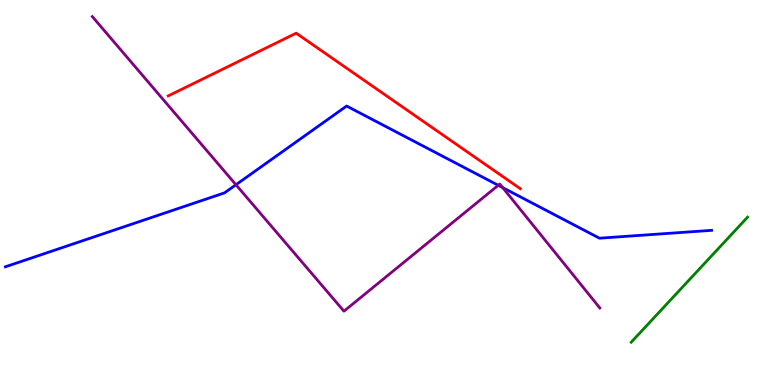[{'lines': ['blue', 'red'], 'intersections': []}, {'lines': ['green', 'red'], 'intersections': []}, {'lines': ['purple', 'red'], 'intersections': []}, {'lines': ['blue', 'green'], 'intersections': []}, {'lines': ['blue', 'purple'], 'intersections': [{'x': 3.04, 'y': 5.2}, {'x': 6.43, 'y': 5.19}, {'x': 6.49, 'y': 5.13}]}, {'lines': ['green', 'purple'], 'intersections': []}]